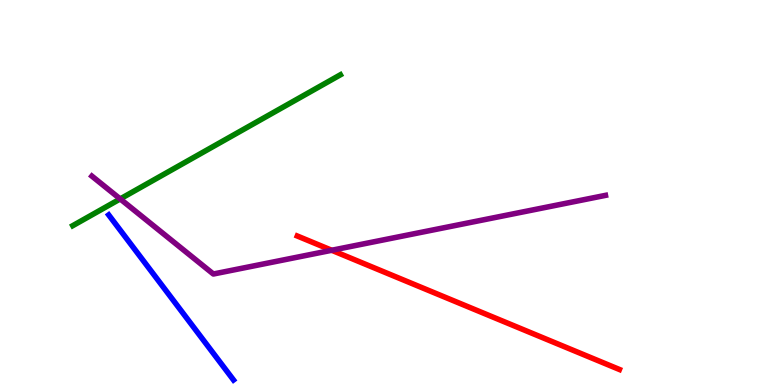[{'lines': ['blue', 'red'], 'intersections': []}, {'lines': ['green', 'red'], 'intersections': []}, {'lines': ['purple', 'red'], 'intersections': [{'x': 4.28, 'y': 3.5}]}, {'lines': ['blue', 'green'], 'intersections': []}, {'lines': ['blue', 'purple'], 'intersections': []}, {'lines': ['green', 'purple'], 'intersections': [{'x': 1.55, 'y': 4.83}]}]